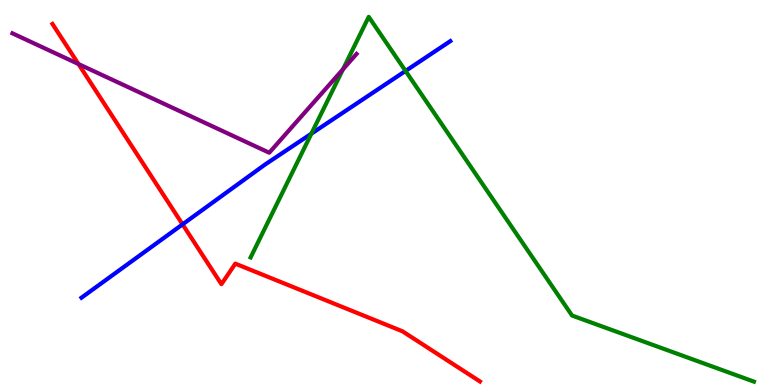[{'lines': ['blue', 'red'], 'intersections': [{'x': 2.36, 'y': 4.17}]}, {'lines': ['green', 'red'], 'intersections': []}, {'lines': ['purple', 'red'], 'intersections': [{'x': 1.01, 'y': 8.34}]}, {'lines': ['blue', 'green'], 'intersections': [{'x': 4.02, 'y': 6.53}, {'x': 5.23, 'y': 8.16}]}, {'lines': ['blue', 'purple'], 'intersections': []}, {'lines': ['green', 'purple'], 'intersections': [{'x': 4.43, 'y': 8.2}]}]